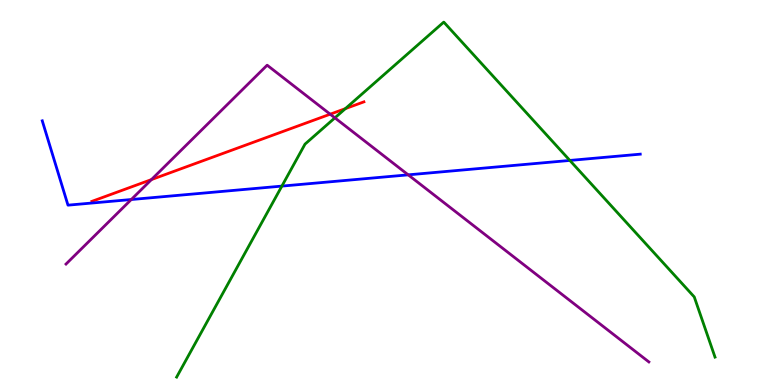[{'lines': ['blue', 'red'], 'intersections': []}, {'lines': ['green', 'red'], 'intersections': [{'x': 4.46, 'y': 7.18}]}, {'lines': ['purple', 'red'], 'intersections': [{'x': 1.95, 'y': 5.34}, {'x': 4.26, 'y': 7.03}]}, {'lines': ['blue', 'green'], 'intersections': [{'x': 3.64, 'y': 5.17}, {'x': 7.35, 'y': 5.83}]}, {'lines': ['blue', 'purple'], 'intersections': [{'x': 1.69, 'y': 4.82}, {'x': 5.27, 'y': 5.46}]}, {'lines': ['green', 'purple'], 'intersections': [{'x': 4.32, 'y': 6.94}]}]